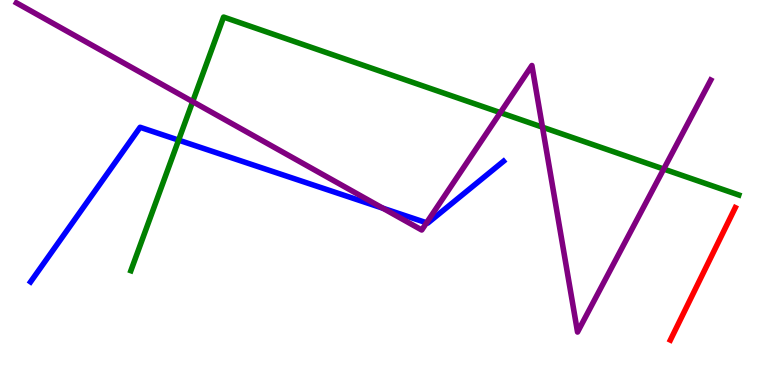[{'lines': ['blue', 'red'], 'intersections': []}, {'lines': ['green', 'red'], 'intersections': []}, {'lines': ['purple', 'red'], 'intersections': []}, {'lines': ['blue', 'green'], 'intersections': [{'x': 2.3, 'y': 6.36}]}, {'lines': ['blue', 'purple'], 'intersections': [{'x': 4.94, 'y': 4.59}, {'x': 5.5, 'y': 4.21}]}, {'lines': ['green', 'purple'], 'intersections': [{'x': 2.49, 'y': 7.36}, {'x': 6.46, 'y': 7.07}, {'x': 7.0, 'y': 6.7}, {'x': 8.56, 'y': 5.61}]}]